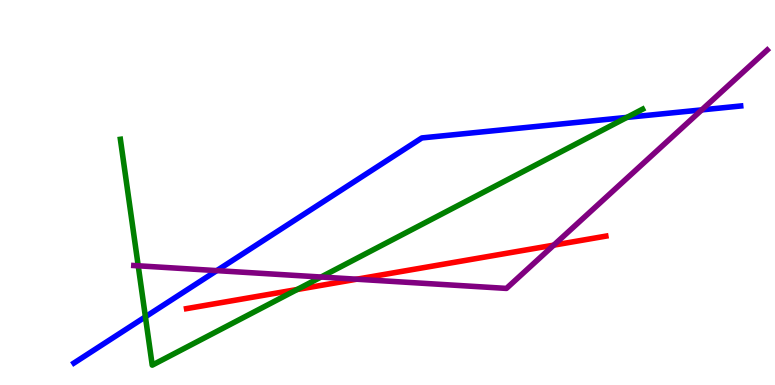[{'lines': ['blue', 'red'], 'intersections': []}, {'lines': ['green', 'red'], 'intersections': [{'x': 3.83, 'y': 2.48}]}, {'lines': ['purple', 'red'], 'intersections': [{'x': 4.6, 'y': 2.75}, {'x': 7.15, 'y': 3.63}]}, {'lines': ['blue', 'green'], 'intersections': [{'x': 1.88, 'y': 1.77}, {'x': 8.09, 'y': 6.95}]}, {'lines': ['blue', 'purple'], 'intersections': [{'x': 2.8, 'y': 2.97}, {'x': 9.05, 'y': 7.15}]}, {'lines': ['green', 'purple'], 'intersections': [{'x': 1.78, 'y': 3.1}, {'x': 4.14, 'y': 2.8}]}]